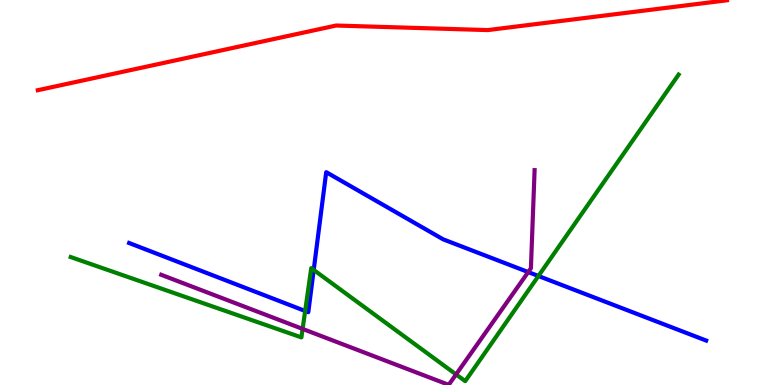[{'lines': ['blue', 'red'], 'intersections': []}, {'lines': ['green', 'red'], 'intersections': []}, {'lines': ['purple', 'red'], 'intersections': []}, {'lines': ['blue', 'green'], 'intersections': [{'x': 3.94, 'y': 1.92}, {'x': 4.05, 'y': 2.99}, {'x': 6.95, 'y': 2.83}]}, {'lines': ['blue', 'purple'], 'intersections': [{'x': 6.82, 'y': 2.93}]}, {'lines': ['green', 'purple'], 'intersections': [{'x': 3.9, 'y': 1.46}, {'x': 5.88, 'y': 0.275}]}]